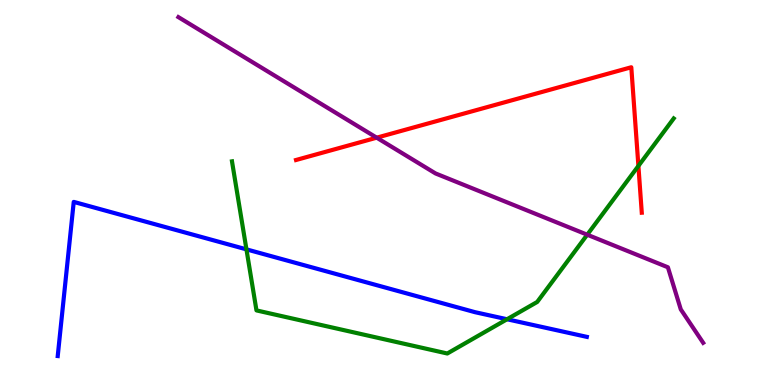[{'lines': ['blue', 'red'], 'intersections': []}, {'lines': ['green', 'red'], 'intersections': [{'x': 8.24, 'y': 5.69}]}, {'lines': ['purple', 'red'], 'intersections': [{'x': 4.86, 'y': 6.42}]}, {'lines': ['blue', 'green'], 'intersections': [{'x': 3.18, 'y': 3.52}, {'x': 6.54, 'y': 1.71}]}, {'lines': ['blue', 'purple'], 'intersections': []}, {'lines': ['green', 'purple'], 'intersections': [{'x': 7.58, 'y': 3.9}]}]